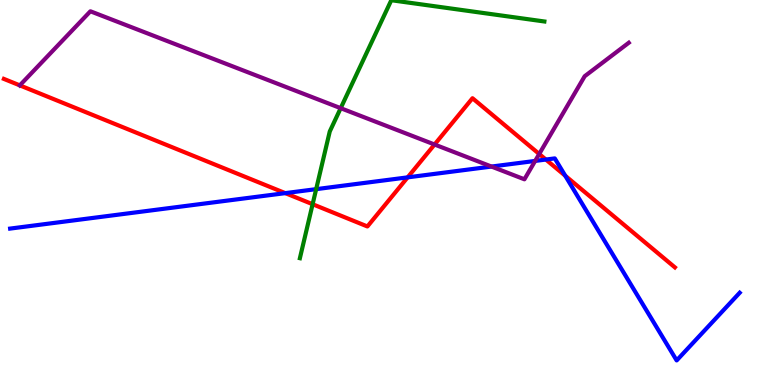[{'lines': ['blue', 'red'], 'intersections': [{'x': 3.68, 'y': 4.98}, {'x': 5.26, 'y': 5.39}, {'x': 7.04, 'y': 5.86}, {'x': 7.29, 'y': 5.43}]}, {'lines': ['green', 'red'], 'intersections': [{'x': 4.03, 'y': 4.7}]}, {'lines': ['purple', 'red'], 'intersections': [{'x': 0.255, 'y': 7.78}, {'x': 5.61, 'y': 6.25}, {'x': 6.96, 'y': 6.0}]}, {'lines': ['blue', 'green'], 'intersections': [{'x': 4.08, 'y': 5.09}]}, {'lines': ['blue', 'purple'], 'intersections': [{'x': 6.34, 'y': 5.67}, {'x': 6.91, 'y': 5.82}]}, {'lines': ['green', 'purple'], 'intersections': [{'x': 4.4, 'y': 7.19}]}]